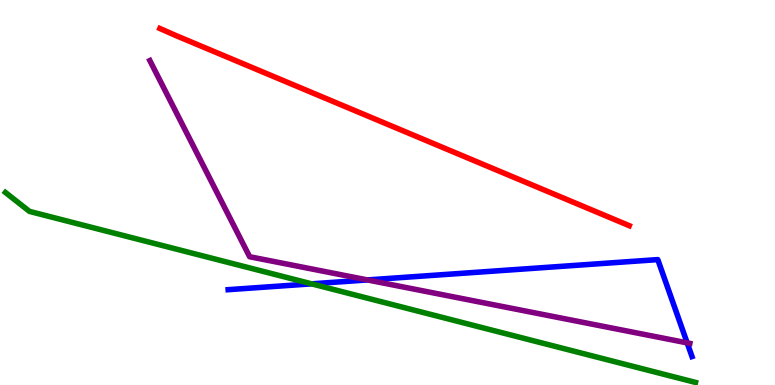[{'lines': ['blue', 'red'], 'intersections': []}, {'lines': ['green', 'red'], 'intersections': []}, {'lines': ['purple', 'red'], 'intersections': []}, {'lines': ['blue', 'green'], 'intersections': [{'x': 4.02, 'y': 2.63}]}, {'lines': ['blue', 'purple'], 'intersections': [{'x': 4.74, 'y': 2.73}, {'x': 8.87, 'y': 1.09}]}, {'lines': ['green', 'purple'], 'intersections': []}]